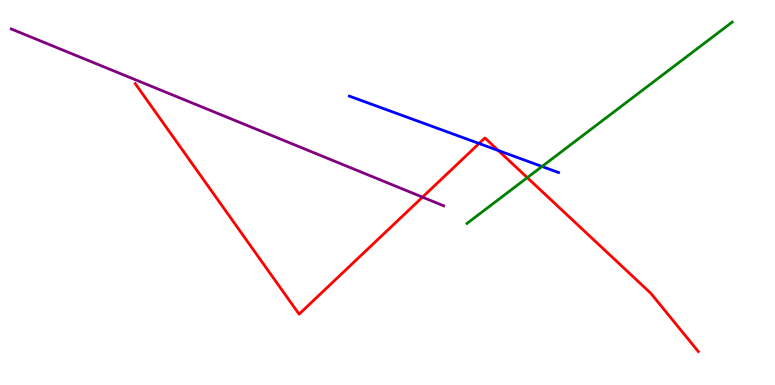[{'lines': ['blue', 'red'], 'intersections': [{'x': 6.18, 'y': 6.27}, {'x': 6.43, 'y': 6.09}]}, {'lines': ['green', 'red'], 'intersections': [{'x': 6.8, 'y': 5.39}]}, {'lines': ['purple', 'red'], 'intersections': [{'x': 5.45, 'y': 4.88}]}, {'lines': ['blue', 'green'], 'intersections': [{'x': 6.99, 'y': 5.68}]}, {'lines': ['blue', 'purple'], 'intersections': []}, {'lines': ['green', 'purple'], 'intersections': []}]